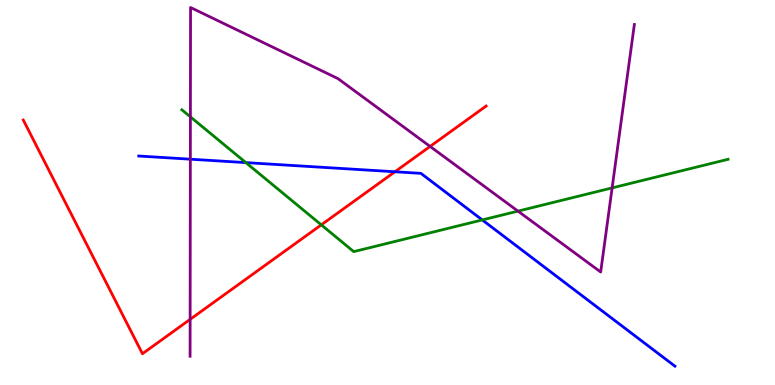[{'lines': ['blue', 'red'], 'intersections': [{'x': 5.1, 'y': 5.54}]}, {'lines': ['green', 'red'], 'intersections': [{'x': 4.15, 'y': 4.16}]}, {'lines': ['purple', 'red'], 'intersections': [{'x': 2.45, 'y': 1.7}, {'x': 5.55, 'y': 6.2}]}, {'lines': ['blue', 'green'], 'intersections': [{'x': 3.17, 'y': 5.78}, {'x': 6.22, 'y': 4.29}]}, {'lines': ['blue', 'purple'], 'intersections': [{'x': 2.46, 'y': 5.87}]}, {'lines': ['green', 'purple'], 'intersections': [{'x': 2.46, 'y': 6.96}, {'x': 6.68, 'y': 4.52}, {'x': 7.9, 'y': 5.12}]}]